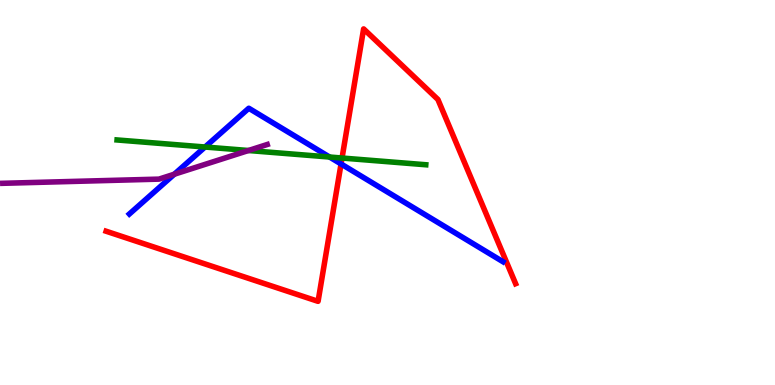[{'lines': ['blue', 'red'], 'intersections': [{'x': 4.4, 'y': 5.74}]}, {'lines': ['green', 'red'], 'intersections': [{'x': 4.41, 'y': 5.9}]}, {'lines': ['purple', 'red'], 'intersections': []}, {'lines': ['blue', 'green'], 'intersections': [{'x': 2.65, 'y': 6.18}, {'x': 4.25, 'y': 5.92}]}, {'lines': ['blue', 'purple'], 'intersections': [{'x': 2.25, 'y': 5.47}]}, {'lines': ['green', 'purple'], 'intersections': [{'x': 3.21, 'y': 6.09}]}]